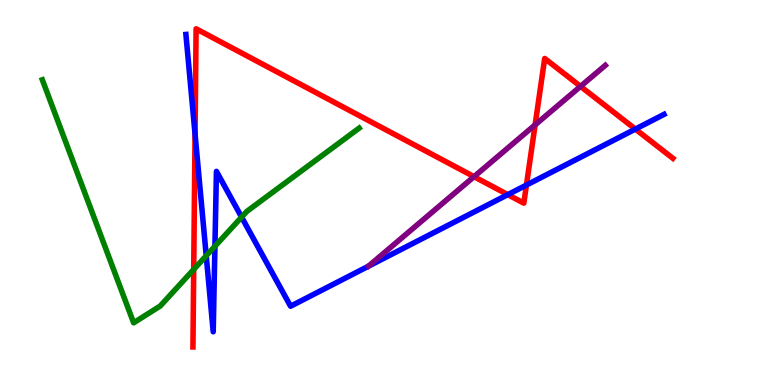[{'lines': ['blue', 'red'], 'intersections': [{'x': 2.52, 'y': 6.52}, {'x': 6.55, 'y': 4.94}, {'x': 6.79, 'y': 5.19}, {'x': 8.2, 'y': 6.65}]}, {'lines': ['green', 'red'], 'intersections': [{'x': 2.5, 'y': 3.0}]}, {'lines': ['purple', 'red'], 'intersections': [{'x': 6.12, 'y': 5.41}, {'x': 6.9, 'y': 6.76}, {'x': 7.49, 'y': 7.76}]}, {'lines': ['blue', 'green'], 'intersections': [{'x': 2.66, 'y': 3.36}, {'x': 2.77, 'y': 3.6}, {'x': 3.12, 'y': 4.36}]}, {'lines': ['blue', 'purple'], 'intersections': []}, {'lines': ['green', 'purple'], 'intersections': []}]